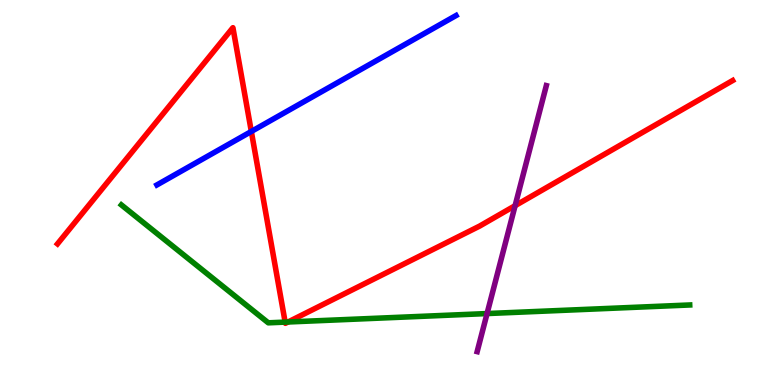[{'lines': ['blue', 'red'], 'intersections': [{'x': 3.24, 'y': 6.59}]}, {'lines': ['green', 'red'], 'intersections': [{'x': 3.68, 'y': 1.63}, {'x': 3.72, 'y': 1.64}]}, {'lines': ['purple', 'red'], 'intersections': [{'x': 6.65, 'y': 4.66}]}, {'lines': ['blue', 'green'], 'intersections': []}, {'lines': ['blue', 'purple'], 'intersections': []}, {'lines': ['green', 'purple'], 'intersections': [{'x': 6.28, 'y': 1.86}]}]